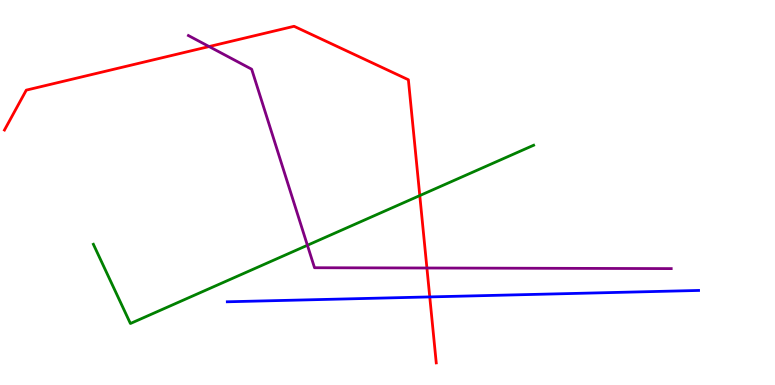[{'lines': ['blue', 'red'], 'intersections': [{'x': 5.55, 'y': 2.29}]}, {'lines': ['green', 'red'], 'intersections': [{'x': 5.42, 'y': 4.92}]}, {'lines': ['purple', 'red'], 'intersections': [{'x': 2.7, 'y': 8.79}, {'x': 5.51, 'y': 3.04}]}, {'lines': ['blue', 'green'], 'intersections': []}, {'lines': ['blue', 'purple'], 'intersections': []}, {'lines': ['green', 'purple'], 'intersections': [{'x': 3.97, 'y': 3.63}]}]